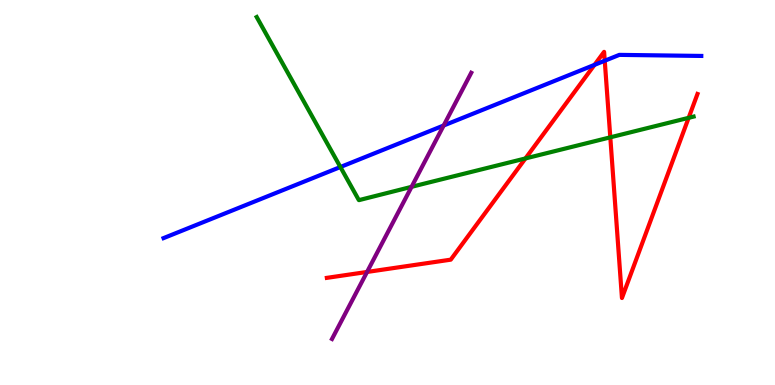[{'lines': ['blue', 'red'], 'intersections': [{'x': 7.67, 'y': 8.32}, {'x': 7.8, 'y': 8.42}]}, {'lines': ['green', 'red'], 'intersections': [{'x': 6.78, 'y': 5.88}, {'x': 7.87, 'y': 6.43}, {'x': 8.89, 'y': 6.94}]}, {'lines': ['purple', 'red'], 'intersections': [{'x': 4.74, 'y': 2.94}]}, {'lines': ['blue', 'green'], 'intersections': [{'x': 4.39, 'y': 5.66}]}, {'lines': ['blue', 'purple'], 'intersections': [{'x': 5.72, 'y': 6.74}]}, {'lines': ['green', 'purple'], 'intersections': [{'x': 5.31, 'y': 5.15}]}]